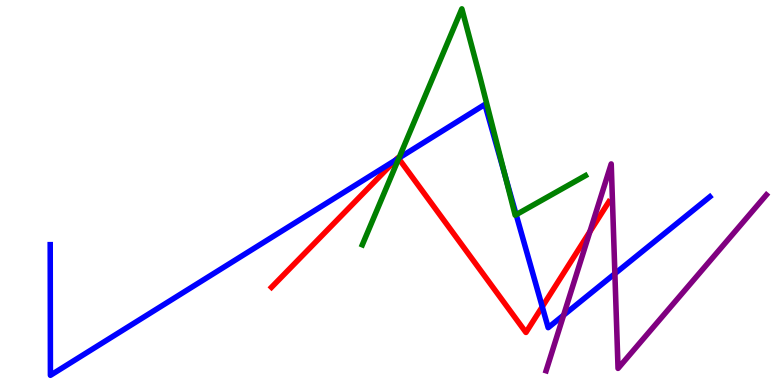[{'lines': ['blue', 'red'], 'intersections': [{'x': 5.11, 'y': 5.84}, {'x': 5.14, 'y': 5.89}, {'x': 7.0, 'y': 2.03}]}, {'lines': ['green', 'red'], 'intersections': [{'x': 5.14, 'y': 5.88}]}, {'lines': ['purple', 'red'], 'intersections': [{'x': 7.61, 'y': 3.98}]}, {'lines': ['blue', 'green'], 'intersections': [{'x': 5.15, 'y': 5.9}, {'x': 6.52, 'y': 5.45}, {'x': 6.66, 'y': 4.42}]}, {'lines': ['blue', 'purple'], 'intersections': [{'x': 7.27, 'y': 1.81}, {'x': 7.93, 'y': 2.89}]}, {'lines': ['green', 'purple'], 'intersections': []}]